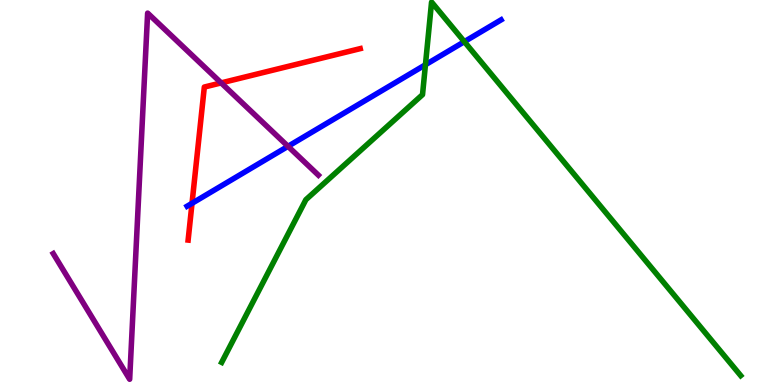[{'lines': ['blue', 'red'], 'intersections': [{'x': 2.48, 'y': 4.72}]}, {'lines': ['green', 'red'], 'intersections': []}, {'lines': ['purple', 'red'], 'intersections': [{'x': 2.85, 'y': 7.85}]}, {'lines': ['blue', 'green'], 'intersections': [{'x': 5.49, 'y': 8.32}, {'x': 5.99, 'y': 8.92}]}, {'lines': ['blue', 'purple'], 'intersections': [{'x': 3.72, 'y': 6.2}]}, {'lines': ['green', 'purple'], 'intersections': []}]